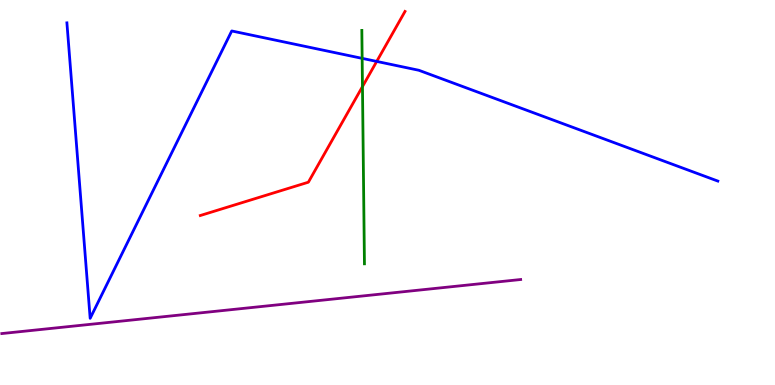[{'lines': ['blue', 'red'], 'intersections': [{'x': 4.86, 'y': 8.4}]}, {'lines': ['green', 'red'], 'intersections': [{'x': 4.68, 'y': 7.75}]}, {'lines': ['purple', 'red'], 'intersections': []}, {'lines': ['blue', 'green'], 'intersections': [{'x': 4.67, 'y': 8.48}]}, {'lines': ['blue', 'purple'], 'intersections': []}, {'lines': ['green', 'purple'], 'intersections': []}]